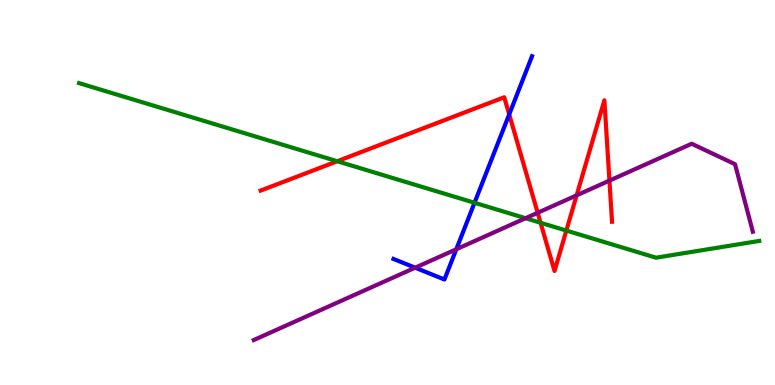[{'lines': ['blue', 'red'], 'intersections': [{'x': 6.57, 'y': 7.03}]}, {'lines': ['green', 'red'], 'intersections': [{'x': 4.35, 'y': 5.81}, {'x': 6.97, 'y': 4.21}, {'x': 7.31, 'y': 4.01}]}, {'lines': ['purple', 'red'], 'intersections': [{'x': 6.94, 'y': 4.47}, {'x': 7.44, 'y': 4.93}, {'x': 7.86, 'y': 5.31}]}, {'lines': ['blue', 'green'], 'intersections': [{'x': 6.12, 'y': 4.73}]}, {'lines': ['blue', 'purple'], 'intersections': [{'x': 5.36, 'y': 3.05}, {'x': 5.89, 'y': 3.53}]}, {'lines': ['green', 'purple'], 'intersections': [{'x': 6.78, 'y': 4.33}]}]